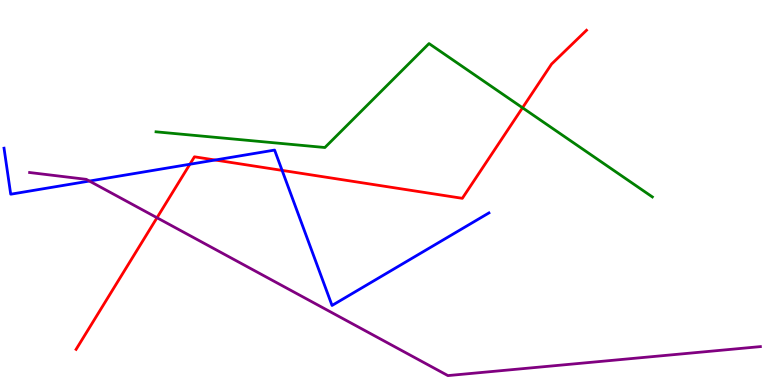[{'lines': ['blue', 'red'], 'intersections': [{'x': 2.45, 'y': 5.73}, {'x': 2.78, 'y': 5.84}, {'x': 3.64, 'y': 5.57}]}, {'lines': ['green', 'red'], 'intersections': [{'x': 6.74, 'y': 7.2}]}, {'lines': ['purple', 'red'], 'intersections': [{'x': 2.03, 'y': 4.34}]}, {'lines': ['blue', 'green'], 'intersections': []}, {'lines': ['blue', 'purple'], 'intersections': [{'x': 1.15, 'y': 5.3}]}, {'lines': ['green', 'purple'], 'intersections': []}]